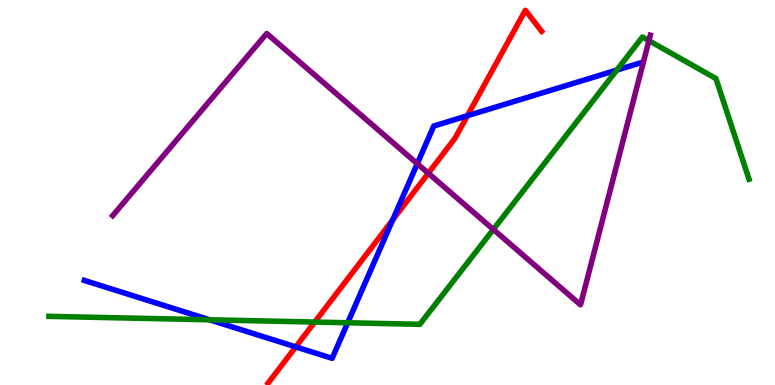[{'lines': ['blue', 'red'], 'intersections': [{'x': 3.82, 'y': 0.99}, {'x': 5.07, 'y': 4.29}, {'x': 6.03, 'y': 6.99}]}, {'lines': ['green', 'red'], 'intersections': [{'x': 4.06, 'y': 1.63}]}, {'lines': ['purple', 'red'], 'intersections': [{'x': 5.53, 'y': 5.5}]}, {'lines': ['blue', 'green'], 'intersections': [{'x': 2.7, 'y': 1.69}, {'x': 4.49, 'y': 1.62}, {'x': 7.96, 'y': 8.18}]}, {'lines': ['blue', 'purple'], 'intersections': [{'x': 5.38, 'y': 5.75}]}, {'lines': ['green', 'purple'], 'intersections': [{'x': 6.37, 'y': 4.04}, {'x': 8.37, 'y': 8.94}]}]